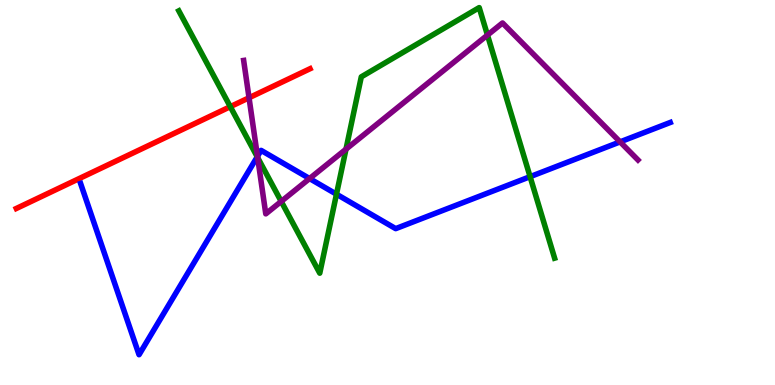[{'lines': ['blue', 'red'], 'intersections': []}, {'lines': ['green', 'red'], 'intersections': [{'x': 2.97, 'y': 7.23}]}, {'lines': ['purple', 'red'], 'intersections': [{'x': 3.21, 'y': 7.46}]}, {'lines': ['blue', 'green'], 'intersections': [{'x': 3.32, 'y': 5.93}, {'x': 4.34, 'y': 4.96}, {'x': 6.84, 'y': 5.41}]}, {'lines': ['blue', 'purple'], 'intersections': [{'x': 3.32, 'y': 5.94}, {'x': 3.99, 'y': 5.36}, {'x': 8.0, 'y': 6.31}]}, {'lines': ['green', 'purple'], 'intersections': [{'x': 3.32, 'y': 5.91}, {'x': 3.63, 'y': 4.77}, {'x': 4.46, 'y': 6.13}, {'x': 6.29, 'y': 9.09}]}]